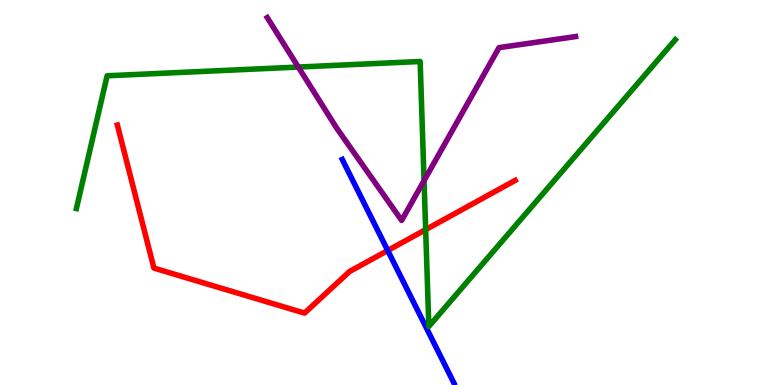[{'lines': ['blue', 'red'], 'intersections': [{'x': 5.0, 'y': 3.49}]}, {'lines': ['green', 'red'], 'intersections': [{'x': 5.49, 'y': 4.04}]}, {'lines': ['purple', 'red'], 'intersections': []}, {'lines': ['blue', 'green'], 'intersections': []}, {'lines': ['blue', 'purple'], 'intersections': []}, {'lines': ['green', 'purple'], 'intersections': [{'x': 3.85, 'y': 8.26}, {'x': 5.47, 'y': 5.31}]}]